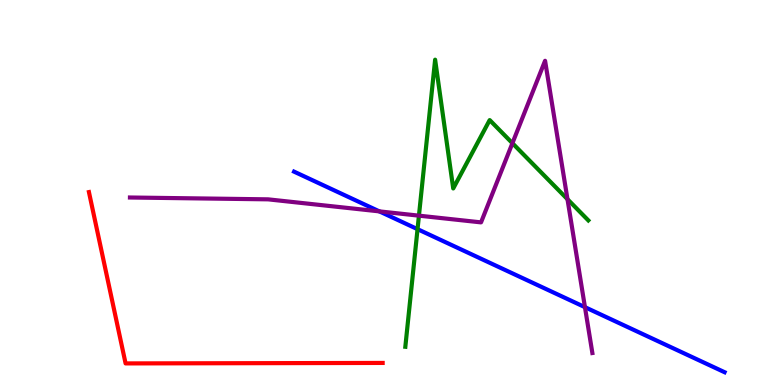[{'lines': ['blue', 'red'], 'intersections': []}, {'lines': ['green', 'red'], 'intersections': []}, {'lines': ['purple', 'red'], 'intersections': []}, {'lines': ['blue', 'green'], 'intersections': [{'x': 5.39, 'y': 4.05}]}, {'lines': ['blue', 'purple'], 'intersections': [{'x': 4.89, 'y': 4.51}, {'x': 7.55, 'y': 2.02}]}, {'lines': ['green', 'purple'], 'intersections': [{'x': 5.41, 'y': 4.4}, {'x': 6.61, 'y': 6.28}, {'x': 7.32, 'y': 4.83}]}]